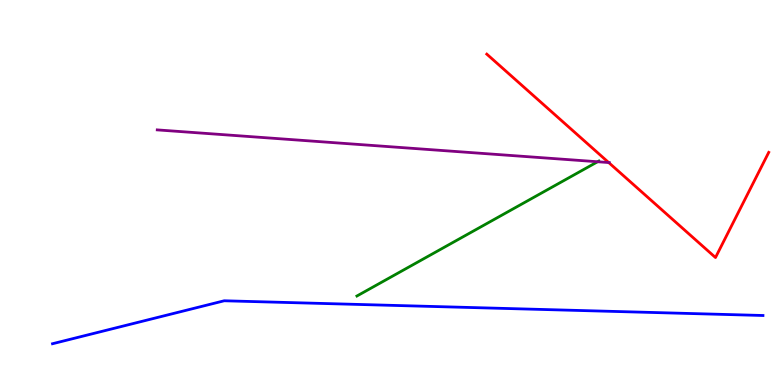[{'lines': ['blue', 'red'], 'intersections': []}, {'lines': ['green', 'red'], 'intersections': []}, {'lines': ['purple', 'red'], 'intersections': [{'x': 7.85, 'y': 5.78}]}, {'lines': ['blue', 'green'], 'intersections': []}, {'lines': ['blue', 'purple'], 'intersections': []}, {'lines': ['green', 'purple'], 'intersections': [{'x': 7.71, 'y': 5.8}]}]